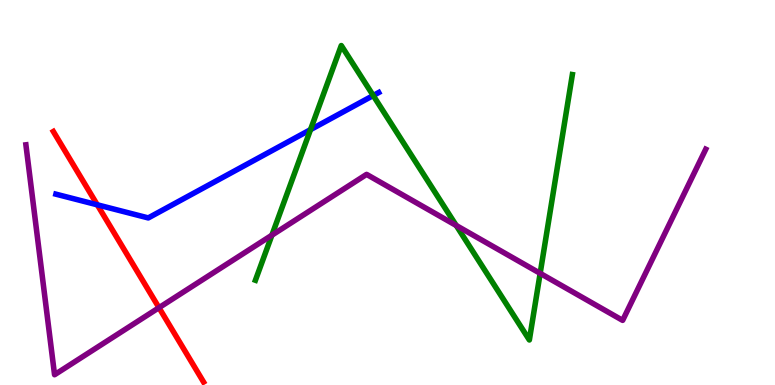[{'lines': ['blue', 'red'], 'intersections': [{'x': 1.26, 'y': 4.68}]}, {'lines': ['green', 'red'], 'intersections': []}, {'lines': ['purple', 'red'], 'intersections': [{'x': 2.05, 'y': 2.01}]}, {'lines': ['blue', 'green'], 'intersections': [{'x': 4.01, 'y': 6.63}, {'x': 4.82, 'y': 7.52}]}, {'lines': ['blue', 'purple'], 'intersections': []}, {'lines': ['green', 'purple'], 'intersections': [{'x': 3.51, 'y': 3.89}, {'x': 5.89, 'y': 4.14}, {'x': 6.97, 'y': 2.9}]}]